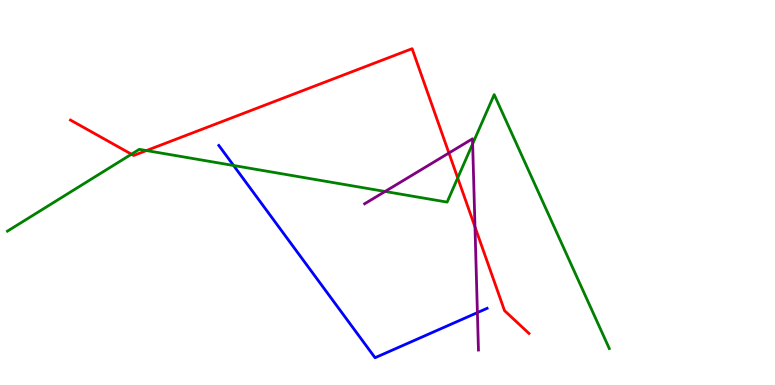[{'lines': ['blue', 'red'], 'intersections': []}, {'lines': ['green', 'red'], 'intersections': [{'x': 1.7, 'y': 5.99}, {'x': 1.89, 'y': 6.09}, {'x': 5.91, 'y': 5.38}]}, {'lines': ['purple', 'red'], 'intersections': [{'x': 5.79, 'y': 6.03}, {'x': 6.13, 'y': 4.11}]}, {'lines': ['blue', 'green'], 'intersections': [{'x': 3.01, 'y': 5.7}]}, {'lines': ['blue', 'purple'], 'intersections': [{'x': 6.16, 'y': 1.88}]}, {'lines': ['green', 'purple'], 'intersections': [{'x': 4.97, 'y': 5.03}, {'x': 6.1, 'y': 6.26}]}]